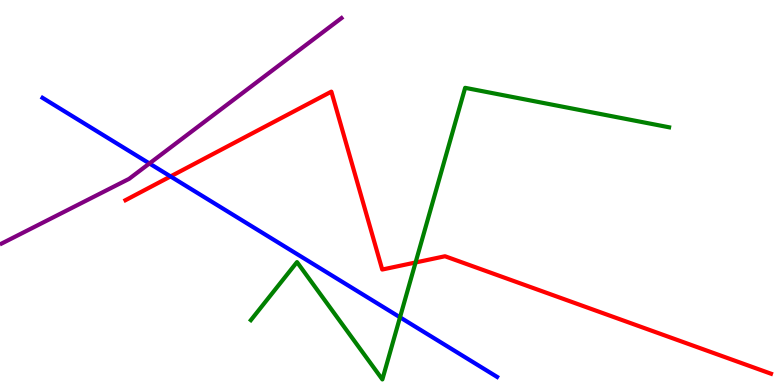[{'lines': ['blue', 'red'], 'intersections': [{'x': 2.2, 'y': 5.42}]}, {'lines': ['green', 'red'], 'intersections': [{'x': 5.36, 'y': 3.18}]}, {'lines': ['purple', 'red'], 'intersections': []}, {'lines': ['blue', 'green'], 'intersections': [{'x': 5.16, 'y': 1.76}]}, {'lines': ['blue', 'purple'], 'intersections': [{'x': 1.93, 'y': 5.75}]}, {'lines': ['green', 'purple'], 'intersections': []}]